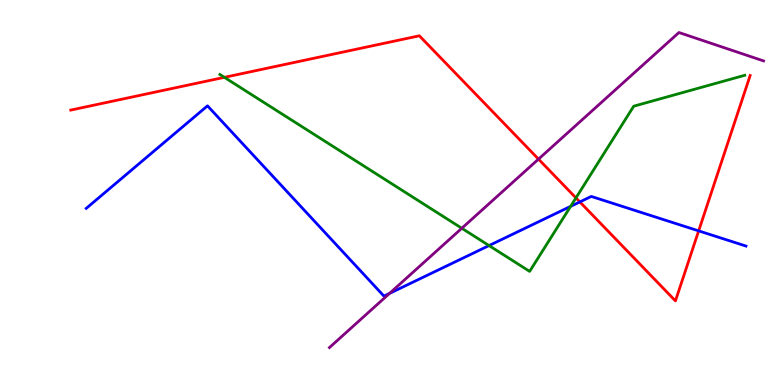[{'lines': ['blue', 'red'], 'intersections': [{'x': 7.48, 'y': 4.75}, {'x': 9.01, 'y': 4.0}]}, {'lines': ['green', 'red'], 'intersections': [{'x': 2.9, 'y': 7.99}, {'x': 7.43, 'y': 4.86}]}, {'lines': ['purple', 'red'], 'intersections': [{'x': 6.95, 'y': 5.87}]}, {'lines': ['blue', 'green'], 'intersections': [{'x': 6.31, 'y': 3.62}, {'x': 7.36, 'y': 4.64}]}, {'lines': ['blue', 'purple'], 'intersections': [{'x': 5.03, 'y': 2.38}]}, {'lines': ['green', 'purple'], 'intersections': [{'x': 5.96, 'y': 4.07}]}]